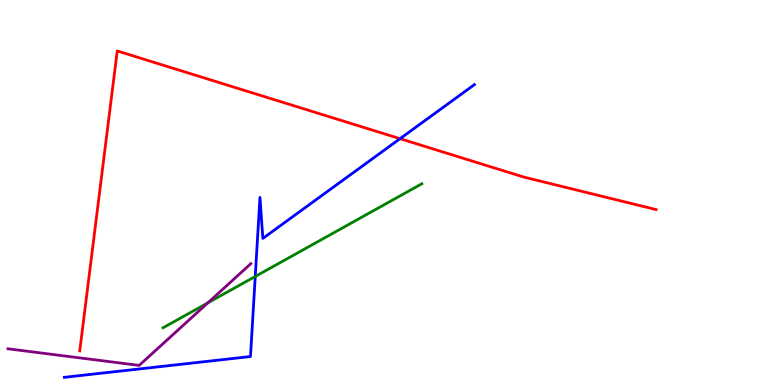[{'lines': ['blue', 'red'], 'intersections': [{'x': 5.16, 'y': 6.4}]}, {'lines': ['green', 'red'], 'intersections': []}, {'lines': ['purple', 'red'], 'intersections': []}, {'lines': ['blue', 'green'], 'intersections': [{'x': 3.29, 'y': 2.82}]}, {'lines': ['blue', 'purple'], 'intersections': []}, {'lines': ['green', 'purple'], 'intersections': [{'x': 2.68, 'y': 2.13}]}]